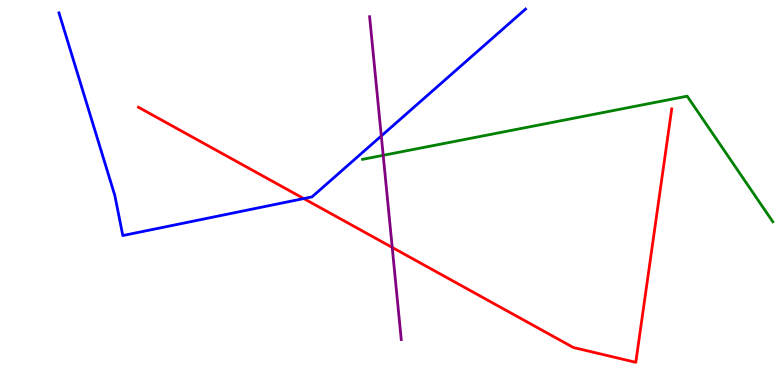[{'lines': ['blue', 'red'], 'intersections': [{'x': 3.92, 'y': 4.84}]}, {'lines': ['green', 'red'], 'intersections': []}, {'lines': ['purple', 'red'], 'intersections': [{'x': 5.06, 'y': 3.57}]}, {'lines': ['blue', 'green'], 'intersections': []}, {'lines': ['blue', 'purple'], 'intersections': [{'x': 4.92, 'y': 6.47}]}, {'lines': ['green', 'purple'], 'intersections': [{'x': 4.94, 'y': 5.97}]}]